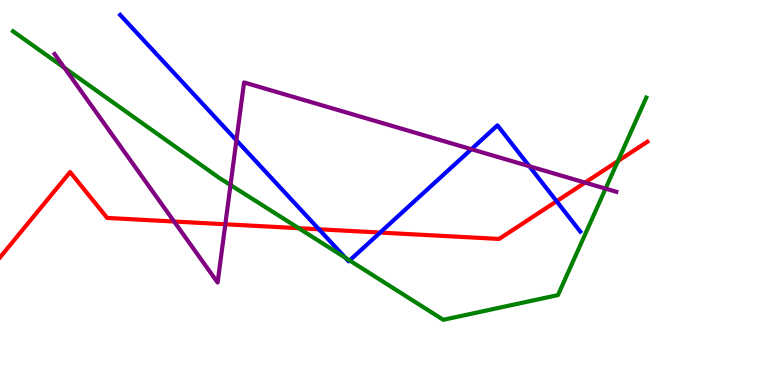[{'lines': ['blue', 'red'], 'intersections': [{'x': 4.12, 'y': 4.04}, {'x': 4.9, 'y': 3.96}, {'x': 7.18, 'y': 4.77}]}, {'lines': ['green', 'red'], 'intersections': [{'x': 3.85, 'y': 4.07}, {'x': 7.97, 'y': 5.82}]}, {'lines': ['purple', 'red'], 'intersections': [{'x': 2.25, 'y': 4.25}, {'x': 2.91, 'y': 4.18}, {'x': 7.55, 'y': 5.26}]}, {'lines': ['blue', 'green'], 'intersections': [{'x': 4.46, 'y': 3.3}, {'x': 4.51, 'y': 3.24}]}, {'lines': ['blue', 'purple'], 'intersections': [{'x': 3.05, 'y': 6.36}, {'x': 6.08, 'y': 6.12}, {'x': 6.83, 'y': 5.68}]}, {'lines': ['green', 'purple'], 'intersections': [{'x': 0.832, 'y': 8.24}, {'x': 2.97, 'y': 5.19}, {'x': 7.81, 'y': 5.1}]}]